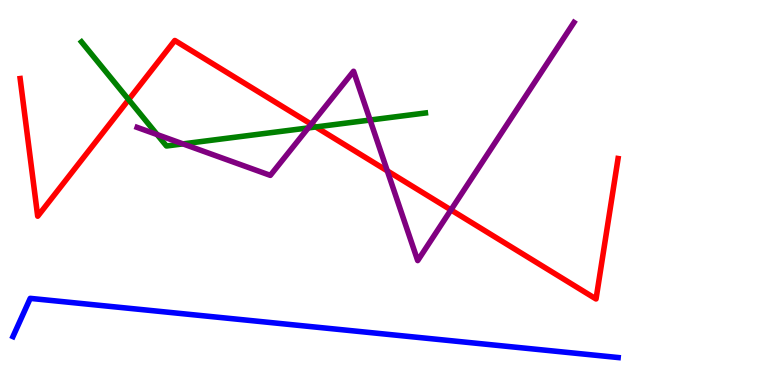[{'lines': ['blue', 'red'], 'intersections': []}, {'lines': ['green', 'red'], 'intersections': [{'x': 1.66, 'y': 7.41}, {'x': 4.07, 'y': 6.7}]}, {'lines': ['purple', 'red'], 'intersections': [{'x': 4.02, 'y': 6.77}, {'x': 5.0, 'y': 5.56}, {'x': 5.82, 'y': 4.55}]}, {'lines': ['blue', 'green'], 'intersections': []}, {'lines': ['blue', 'purple'], 'intersections': []}, {'lines': ['green', 'purple'], 'intersections': [{'x': 2.03, 'y': 6.5}, {'x': 2.36, 'y': 6.26}, {'x': 3.98, 'y': 6.68}, {'x': 4.78, 'y': 6.88}]}]